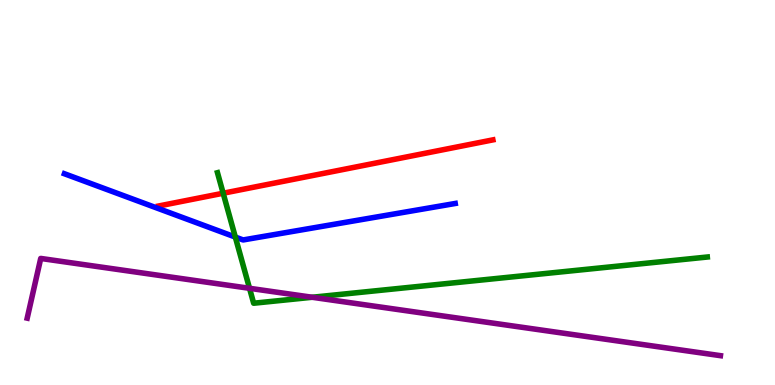[{'lines': ['blue', 'red'], 'intersections': []}, {'lines': ['green', 'red'], 'intersections': [{'x': 2.88, 'y': 4.98}]}, {'lines': ['purple', 'red'], 'intersections': []}, {'lines': ['blue', 'green'], 'intersections': [{'x': 3.04, 'y': 3.84}]}, {'lines': ['blue', 'purple'], 'intersections': []}, {'lines': ['green', 'purple'], 'intersections': [{'x': 3.22, 'y': 2.51}, {'x': 4.03, 'y': 2.28}]}]